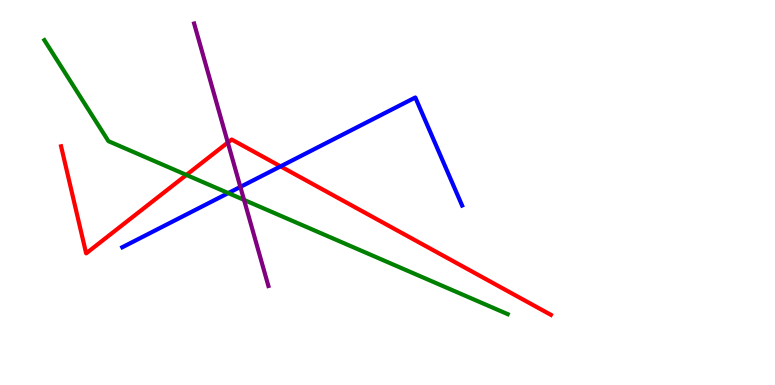[{'lines': ['blue', 'red'], 'intersections': [{'x': 3.62, 'y': 5.68}]}, {'lines': ['green', 'red'], 'intersections': [{'x': 2.41, 'y': 5.46}]}, {'lines': ['purple', 'red'], 'intersections': [{'x': 2.94, 'y': 6.3}]}, {'lines': ['blue', 'green'], 'intersections': [{'x': 2.95, 'y': 4.98}]}, {'lines': ['blue', 'purple'], 'intersections': [{'x': 3.1, 'y': 5.15}]}, {'lines': ['green', 'purple'], 'intersections': [{'x': 3.15, 'y': 4.81}]}]